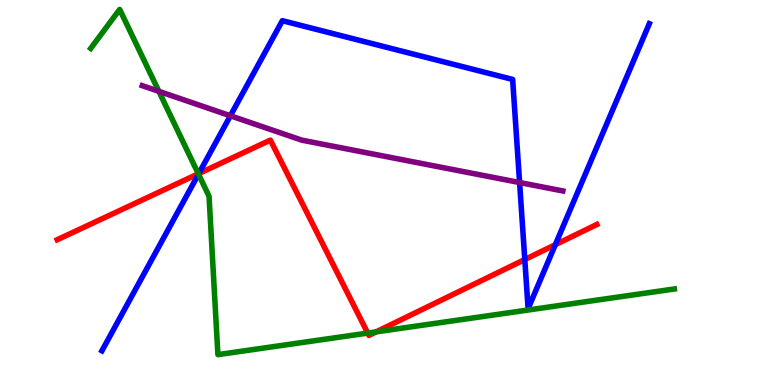[{'lines': ['blue', 'red'], 'intersections': [{'x': 2.57, 'y': 5.49}, {'x': 6.77, 'y': 3.26}, {'x': 7.17, 'y': 3.64}]}, {'lines': ['green', 'red'], 'intersections': [{'x': 2.56, 'y': 5.49}, {'x': 4.75, 'y': 1.35}, {'x': 4.85, 'y': 1.38}]}, {'lines': ['purple', 'red'], 'intersections': []}, {'lines': ['blue', 'green'], 'intersections': [{'x': 2.56, 'y': 5.48}]}, {'lines': ['blue', 'purple'], 'intersections': [{'x': 2.97, 'y': 6.99}, {'x': 6.7, 'y': 5.26}]}, {'lines': ['green', 'purple'], 'intersections': [{'x': 2.05, 'y': 7.63}]}]